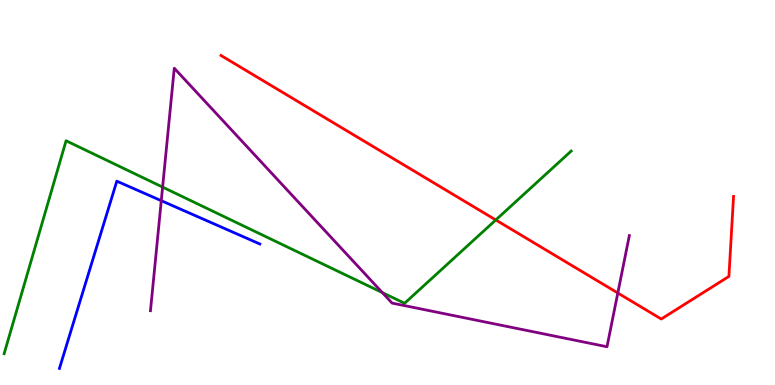[{'lines': ['blue', 'red'], 'intersections': []}, {'lines': ['green', 'red'], 'intersections': [{'x': 6.4, 'y': 4.29}]}, {'lines': ['purple', 'red'], 'intersections': [{'x': 7.97, 'y': 2.39}]}, {'lines': ['blue', 'green'], 'intersections': []}, {'lines': ['blue', 'purple'], 'intersections': [{'x': 2.08, 'y': 4.79}]}, {'lines': ['green', 'purple'], 'intersections': [{'x': 2.1, 'y': 5.14}, {'x': 4.93, 'y': 2.4}]}]